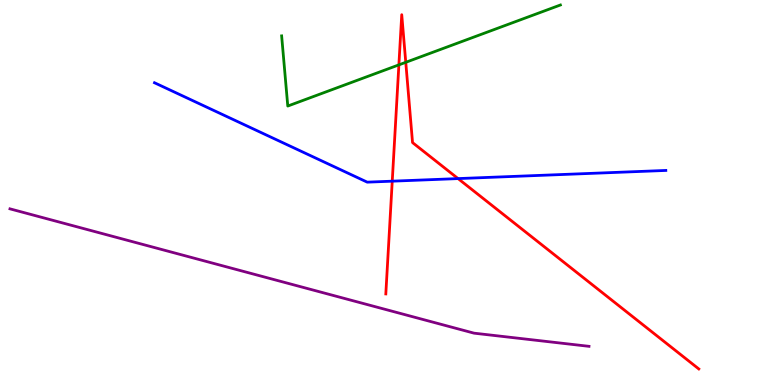[{'lines': ['blue', 'red'], 'intersections': [{'x': 5.06, 'y': 5.29}, {'x': 5.91, 'y': 5.36}]}, {'lines': ['green', 'red'], 'intersections': [{'x': 5.15, 'y': 8.32}, {'x': 5.24, 'y': 8.38}]}, {'lines': ['purple', 'red'], 'intersections': []}, {'lines': ['blue', 'green'], 'intersections': []}, {'lines': ['blue', 'purple'], 'intersections': []}, {'lines': ['green', 'purple'], 'intersections': []}]